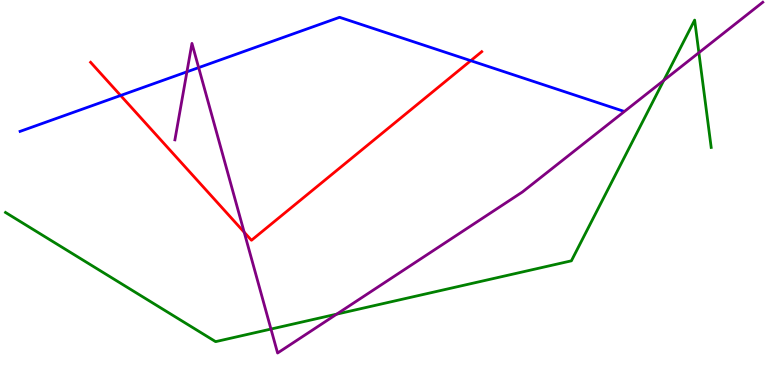[{'lines': ['blue', 'red'], 'intersections': [{'x': 1.56, 'y': 7.52}, {'x': 6.07, 'y': 8.42}]}, {'lines': ['green', 'red'], 'intersections': []}, {'lines': ['purple', 'red'], 'intersections': [{'x': 3.15, 'y': 3.97}]}, {'lines': ['blue', 'green'], 'intersections': []}, {'lines': ['blue', 'purple'], 'intersections': [{'x': 2.41, 'y': 8.13}, {'x': 2.56, 'y': 8.24}]}, {'lines': ['green', 'purple'], 'intersections': [{'x': 3.5, 'y': 1.45}, {'x': 4.34, 'y': 1.84}, {'x': 8.56, 'y': 7.91}, {'x': 9.02, 'y': 8.63}]}]